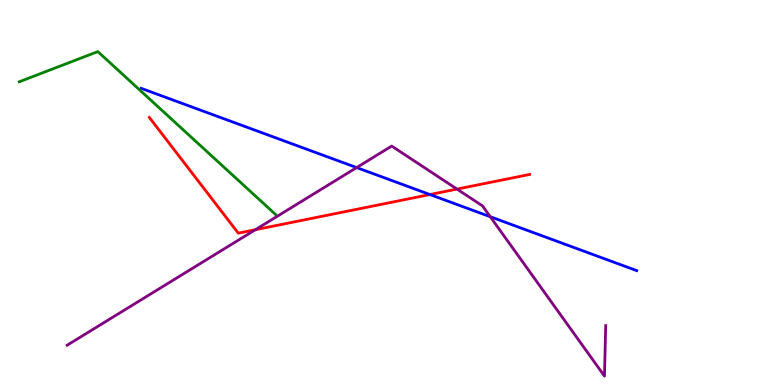[{'lines': ['blue', 'red'], 'intersections': [{'x': 5.55, 'y': 4.95}]}, {'lines': ['green', 'red'], 'intersections': []}, {'lines': ['purple', 'red'], 'intersections': [{'x': 3.3, 'y': 4.03}, {'x': 5.9, 'y': 5.09}]}, {'lines': ['blue', 'green'], 'intersections': []}, {'lines': ['blue', 'purple'], 'intersections': [{'x': 4.6, 'y': 5.65}, {'x': 6.33, 'y': 4.37}]}, {'lines': ['green', 'purple'], 'intersections': []}]